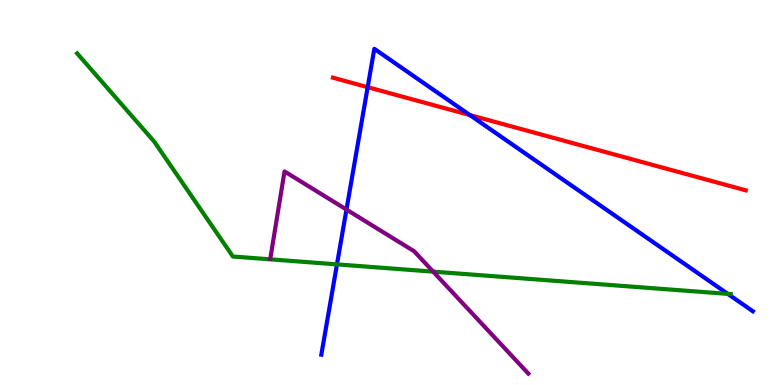[{'lines': ['blue', 'red'], 'intersections': [{'x': 4.74, 'y': 7.74}, {'x': 6.06, 'y': 7.01}]}, {'lines': ['green', 'red'], 'intersections': []}, {'lines': ['purple', 'red'], 'intersections': []}, {'lines': ['blue', 'green'], 'intersections': [{'x': 4.35, 'y': 3.13}, {'x': 9.39, 'y': 2.37}]}, {'lines': ['blue', 'purple'], 'intersections': [{'x': 4.47, 'y': 4.56}]}, {'lines': ['green', 'purple'], 'intersections': [{'x': 5.59, 'y': 2.94}]}]